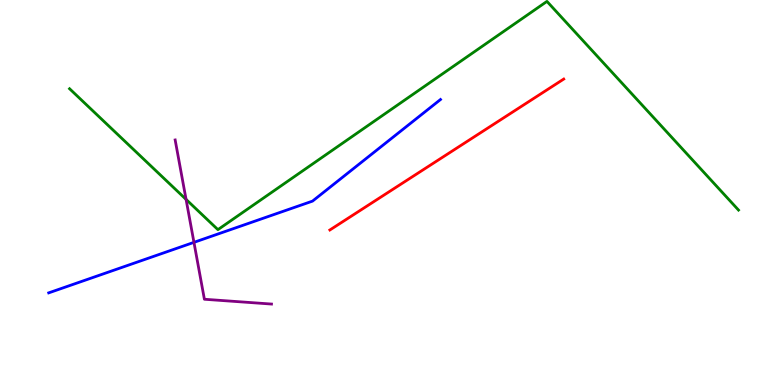[{'lines': ['blue', 'red'], 'intersections': []}, {'lines': ['green', 'red'], 'intersections': []}, {'lines': ['purple', 'red'], 'intersections': []}, {'lines': ['blue', 'green'], 'intersections': []}, {'lines': ['blue', 'purple'], 'intersections': [{'x': 2.5, 'y': 3.71}]}, {'lines': ['green', 'purple'], 'intersections': [{'x': 2.4, 'y': 4.82}]}]